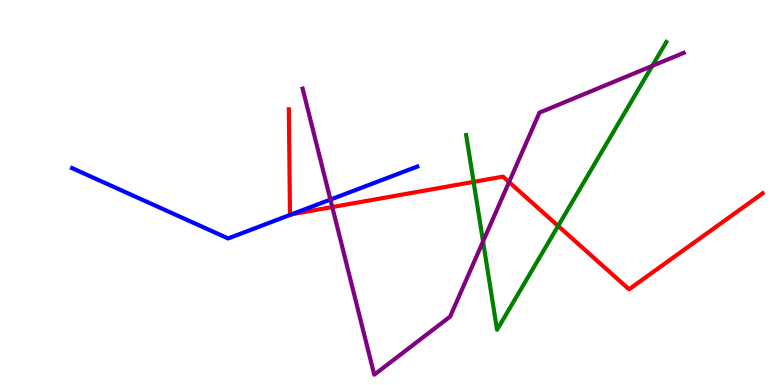[{'lines': ['blue', 'red'], 'intersections': [{'x': 3.77, 'y': 4.43}]}, {'lines': ['green', 'red'], 'intersections': [{'x': 6.11, 'y': 5.28}, {'x': 7.2, 'y': 4.13}]}, {'lines': ['purple', 'red'], 'intersections': [{'x': 4.29, 'y': 4.62}, {'x': 6.57, 'y': 5.27}]}, {'lines': ['blue', 'green'], 'intersections': []}, {'lines': ['blue', 'purple'], 'intersections': [{'x': 4.26, 'y': 4.82}]}, {'lines': ['green', 'purple'], 'intersections': [{'x': 6.23, 'y': 3.73}, {'x': 8.42, 'y': 8.29}]}]